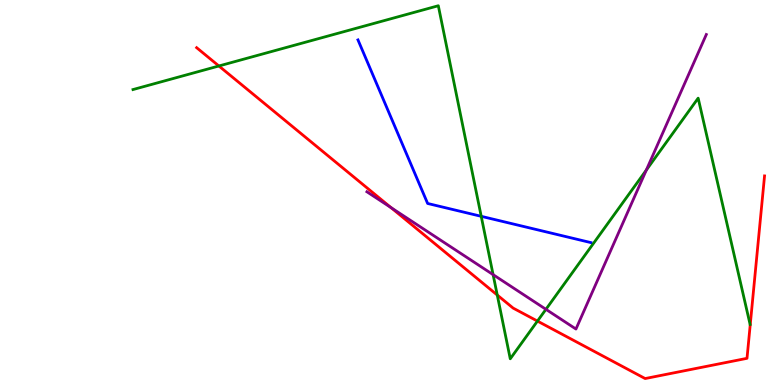[{'lines': ['blue', 'red'], 'intersections': []}, {'lines': ['green', 'red'], 'intersections': [{'x': 2.82, 'y': 8.29}, {'x': 6.42, 'y': 2.34}, {'x': 6.93, 'y': 1.66}]}, {'lines': ['purple', 'red'], 'intersections': [{'x': 5.04, 'y': 4.61}]}, {'lines': ['blue', 'green'], 'intersections': [{'x': 6.21, 'y': 4.38}]}, {'lines': ['blue', 'purple'], 'intersections': []}, {'lines': ['green', 'purple'], 'intersections': [{'x': 6.36, 'y': 2.87}, {'x': 7.04, 'y': 1.97}, {'x': 8.34, 'y': 5.58}]}]